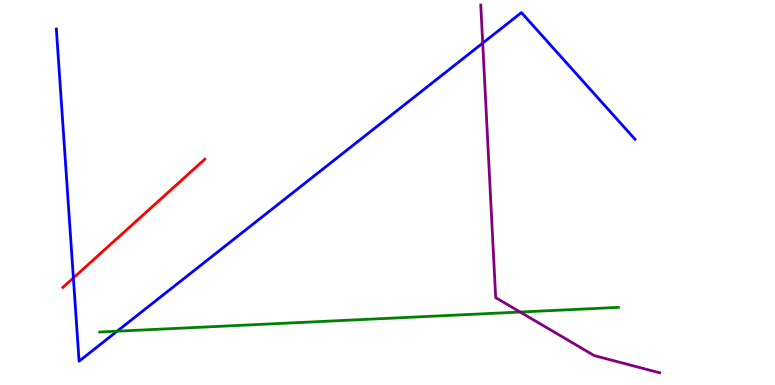[{'lines': ['blue', 'red'], 'intersections': [{'x': 0.947, 'y': 2.78}]}, {'lines': ['green', 'red'], 'intersections': []}, {'lines': ['purple', 'red'], 'intersections': []}, {'lines': ['blue', 'green'], 'intersections': [{'x': 1.51, 'y': 1.4}]}, {'lines': ['blue', 'purple'], 'intersections': [{'x': 6.23, 'y': 8.88}]}, {'lines': ['green', 'purple'], 'intersections': [{'x': 6.71, 'y': 1.9}]}]